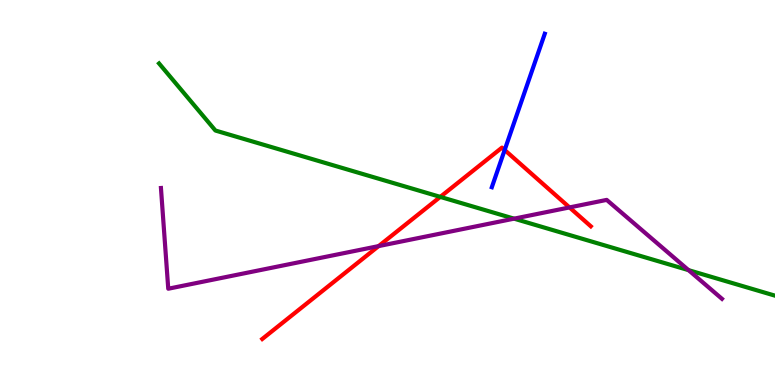[{'lines': ['blue', 'red'], 'intersections': [{'x': 6.51, 'y': 6.1}]}, {'lines': ['green', 'red'], 'intersections': [{'x': 5.68, 'y': 4.89}]}, {'lines': ['purple', 'red'], 'intersections': [{'x': 4.89, 'y': 3.61}, {'x': 7.35, 'y': 4.61}]}, {'lines': ['blue', 'green'], 'intersections': []}, {'lines': ['blue', 'purple'], 'intersections': []}, {'lines': ['green', 'purple'], 'intersections': [{'x': 6.63, 'y': 4.32}, {'x': 8.88, 'y': 2.98}]}]